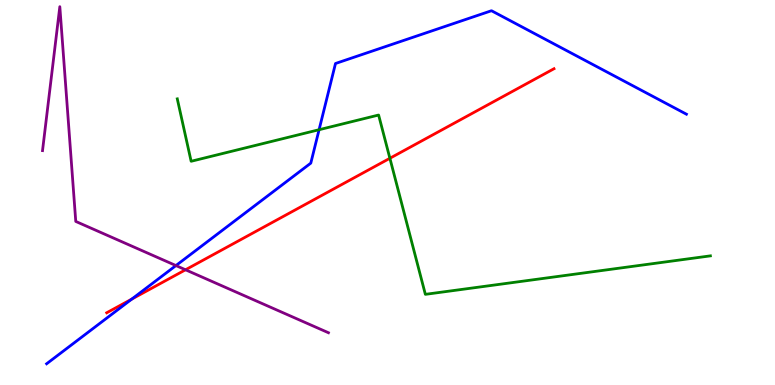[{'lines': ['blue', 'red'], 'intersections': [{'x': 1.7, 'y': 2.23}]}, {'lines': ['green', 'red'], 'intersections': [{'x': 5.03, 'y': 5.89}]}, {'lines': ['purple', 'red'], 'intersections': [{'x': 2.39, 'y': 2.99}]}, {'lines': ['blue', 'green'], 'intersections': [{'x': 4.12, 'y': 6.63}]}, {'lines': ['blue', 'purple'], 'intersections': [{'x': 2.27, 'y': 3.1}]}, {'lines': ['green', 'purple'], 'intersections': []}]